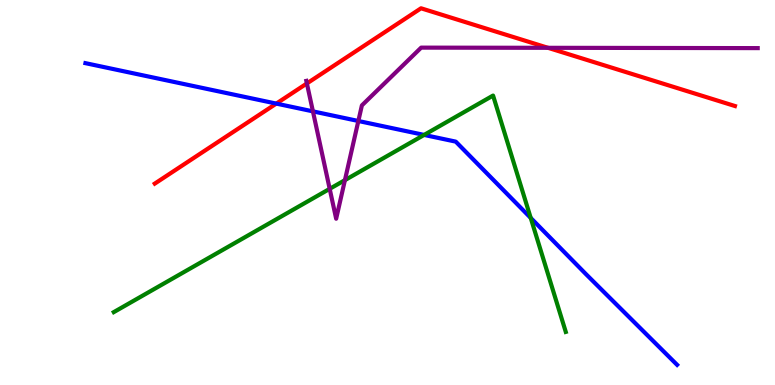[{'lines': ['blue', 'red'], 'intersections': [{'x': 3.56, 'y': 7.31}]}, {'lines': ['green', 'red'], 'intersections': []}, {'lines': ['purple', 'red'], 'intersections': [{'x': 3.96, 'y': 7.83}, {'x': 7.07, 'y': 8.76}]}, {'lines': ['blue', 'green'], 'intersections': [{'x': 5.47, 'y': 6.5}, {'x': 6.85, 'y': 4.34}]}, {'lines': ['blue', 'purple'], 'intersections': [{'x': 4.04, 'y': 7.11}, {'x': 4.62, 'y': 6.86}]}, {'lines': ['green', 'purple'], 'intersections': [{'x': 4.25, 'y': 5.1}, {'x': 4.45, 'y': 5.32}]}]